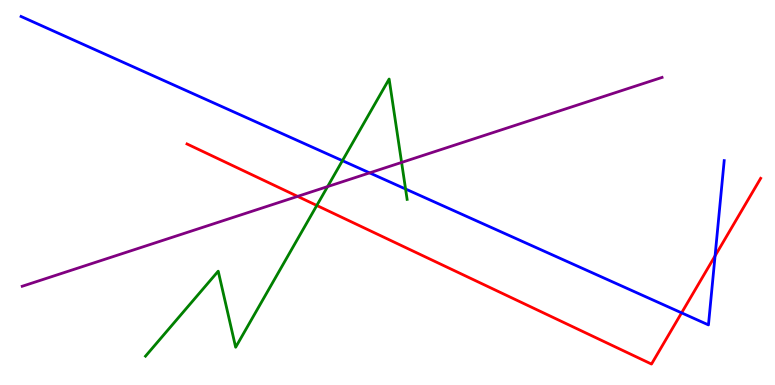[{'lines': ['blue', 'red'], 'intersections': [{'x': 8.79, 'y': 1.87}, {'x': 9.23, 'y': 3.35}]}, {'lines': ['green', 'red'], 'intersections': [{'x': 4.09, 'y': 4.66}]}, {'lines': ['purple', 'red'], 'intersections': [{'x': 3.84, 'y': 4.9}]}, {'lines': ['blue', 'green'], 'intersections': [{'x': 4.42, 'y': 5.83}, {'x': 5.23, 'y': 5.09}]}, {'lines': ['blue', 'purple'], 'intersections': [{'x': 4.77, 'y': 5.51}]}, {'lines': ['green', 'purple'], 'intersections': [{'x': 4.23, 'y': 5.15}, {'x': 5.18, 'y': 5.78}]}]